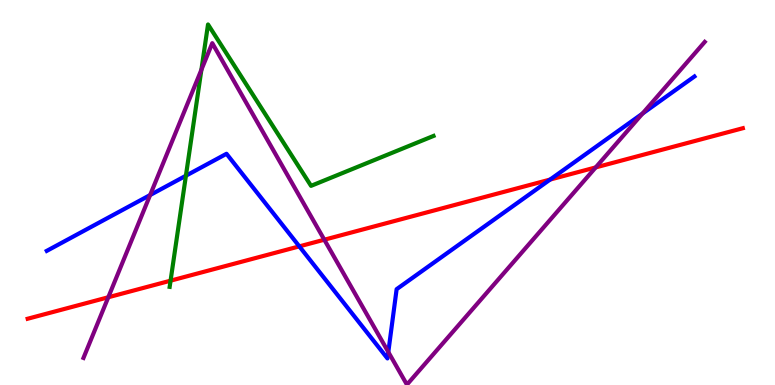[{'lines': ['blue', 'red'], 'intersections': [{'x': 3.86, 'y': 3.6}, {'x': 7.1, 'y': 5.34}]}, {'lines': ['green', 'red'], 'intersections': [{'x': 2.2, 'y': 2.71}]}, {'lines': ['purple', 'red'], 'intersections': [{'x': 1.4, 'y': 2.28}, {'x': 4.18, 'y': 3.77}, {'x': 7.69, 'y': 5.65}]}, {'lines': ['blue', 'green'], 'intersections': [{'x': 2.4, 'y': 5.44}]}, {'lines': ['blue', 'purple'], 'intersections': [{'x': 1.94, 'y': 4.93}, {'x': 5.01, 'y': 0.857}, {'x': 8.29, 'y': 7.05}]}, {'lines': ['green', 'purple'], 'intersections': [{'x': 2.6, 'y': 8.19}]}]